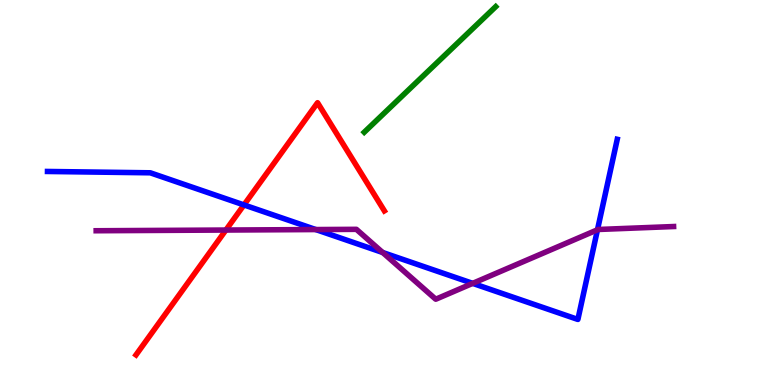[{'lines': ['blue', 'red'], 'intersections': [{'x': 3.15, 'y': 4.68}]}, {'lines': ['green', 'red'], 'intersections': []}, {'lines': ['purple', 'red'], 'intersections': [{'x': 2.91, 'y': 4.02}]}, {'lines': ['blue', 'green'], 'intersections': []}, {'lines': ['blue', 'purple'], 'intersections': [{'x': 4.07, 'y': 4.04}, {'x': 4.94, 'y': 3.44}, {'x': 6.1, 'y': 2.64}, {'x': 7.71, 'y': 4.03}]}, {'lines': ['green', 'purple'], 'intersections': []}]